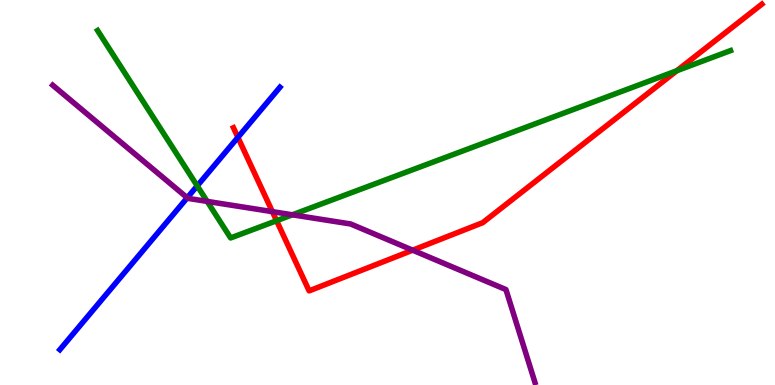[{'lines': ['blue', 'red'], 'intersections': [{'x': 3.07, 'y': 6.43}]}, {'lines': ['green', 'red'], 'intersections': [{'x': 3.57, 'y': 4.27}, {'x': 8.73, 'y': 8.16}]}, {'lines': ['purple', 'red'], 'intersections': [{'x': 3.51, 'y': 4.5}, {'x': 5.32, 'y': 3.5}]}, {'lines': ['blue', 'green'], 'intersections': [{'x': 2.54, 'y': 5.17}]}, {'lines': ['blue', 'purple'], 'intersections': [{'x': 2.42, 'y': 4.86}]}, {'lines': ['green', 'purple'], 'intersections': [{'x': 2.67, 'y': 4.77}, {'x': 3.77, 'y': 4.42}]}]